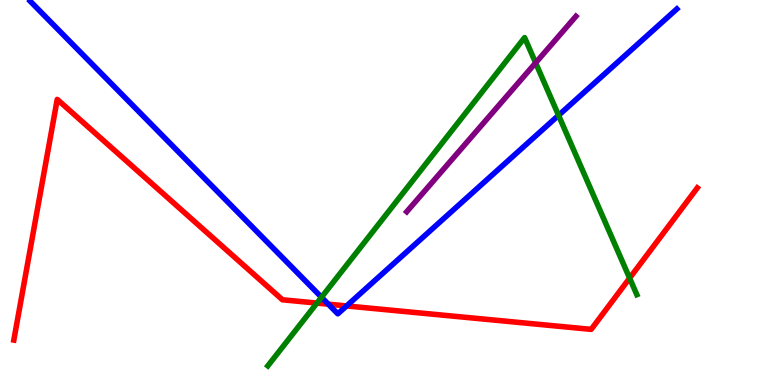[{'lines': ['blue', 'red'], 'intersections': [{'x': 4.24, 'y': 2.1}, {'x': 4.47, 'y': 2.05}]}, {'lines': ['green', 'red'], 'intersections': [{'x': 4.09, 'y': 2.13}, {'x': 8.12, 'y': 2.78}]}, {'lines': ['purple', 'red'], 'intersections': []}, {'lines': ['blue', 'green'], 'intersections': [{'x': 4.15, 'y': 2.28}, {'x': 7.21, 'y': 7.0}]}, {'lines': ['blue', 'purple'], 'intersections': []}, {'lines': ['green', 'purple'], 'intersections': [{'x': 6.91, 'y': 8.37}]}]